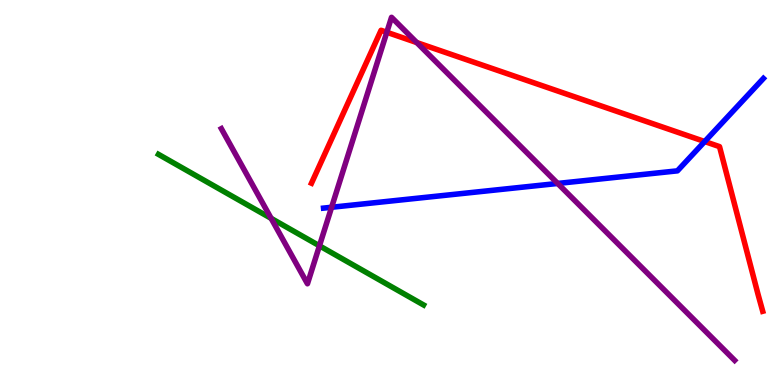[{'lines': ['blue', 'red'], 'intersections': [{'x': 9.09, 'y': 6.32}]}, {'lines': ['green', 'red'], 'intersections': []}, {'lines': ['purple', 'red'], 'intersections': [{'x': 4.99, 'y': 9.16}, {'x': 5.38, 'y': 8.89}]}, {'lines': ['blue', 'green'], 'intersections': []}, {'lines': ['blue', 'purple'], 'intersections': [{'x': 4.28, 'y': 4.62}, {'x': 7.2, 'y': 5.23}]}, {'lines': ['green', 'purple'], 'intersections': [{'x': 3.5, 'y': 4.33}, {'x': 4.12, 'y': 3.62}]}]